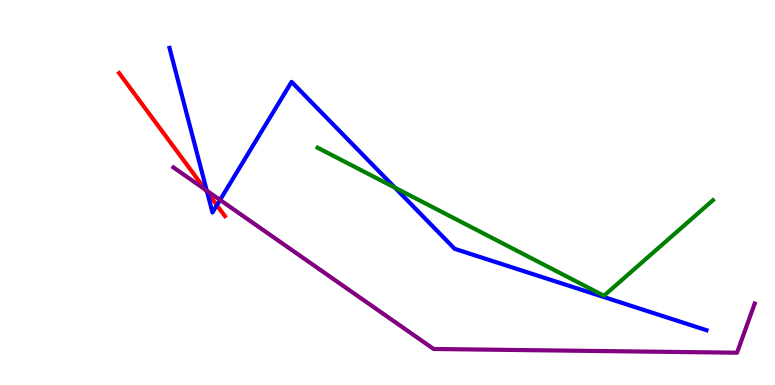[{'lines': ['blue', 'red'], 'intersections': [{'x': 2.67, 'y': 5.01}, {'x': 2.8, 'y': 4.67}]}, {'lines': ['green', 'red'], 'intersections': []}, {'lines': ['purple', 'red'], 'intersections': [{'x': 2.65, 'y': 5.07}]}, {'lines': ['blue', 'green'], 'intersections': [{'x': 5.1, 'y': 5.13}]}, {'lines': ['blue', 'purple'], 'intersections': [{'x': 2.67, 'y': 5.05}, {'x': 2.84, 'y': 4.81}]}, {'lines': ['green', 'purple'], 'intersections': []}]